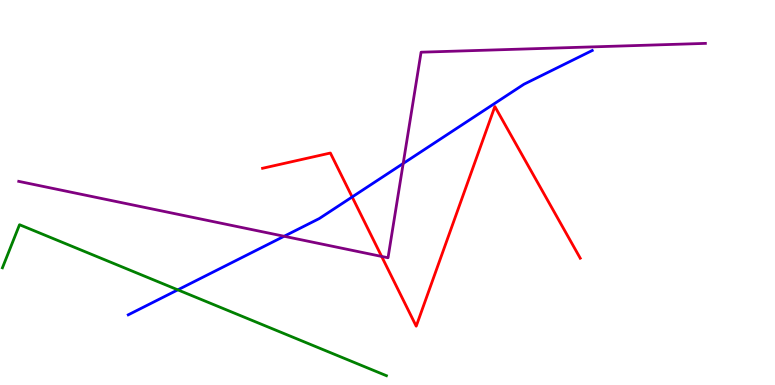[{'lines': ['blue', 'red'], 'intersections': [{'x': 4.54, 'y': 4.88}]}, {'lines': ['green', 'red'], 'intersections': []}, {'lines': ['purple', 'red'], 'intersections': [{'x': 4.92, 'y': 3.34}]}, {'lines': ['blue', 'green'], 'intersections': [{'x': 2.29, 'y': 2.47}]}, {'lines': ['blue', 'purple'], 'intersections': [{'x': 3.67, 'y': 3.86}, {'x': 5.2, 'y': 5.75}]}, {'lines': ['green', 'purple'], 'intersections': []}]